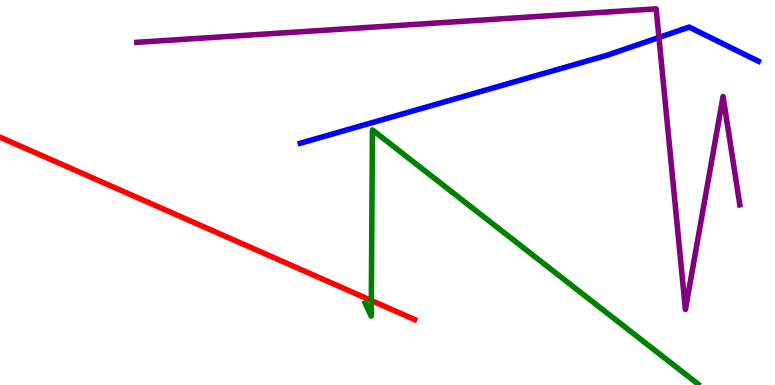[{'lines': ['blue', 'red'], 'intersections': []}, {'lines': ['green', 'red'], 'intersections': [{'x': 4.79, 'y': 2.19}]}, {'lines': ['purple', 'red'], 'intersections': []}, {'lines': ['blue', 'green'], 'intersections': []}, {'lines': ['blue', 'purple'], 'intersections': [{'x': 8.5, 'y': 9.03}]}, {'lines': ['green', 'purple'], 'intersections': []}]